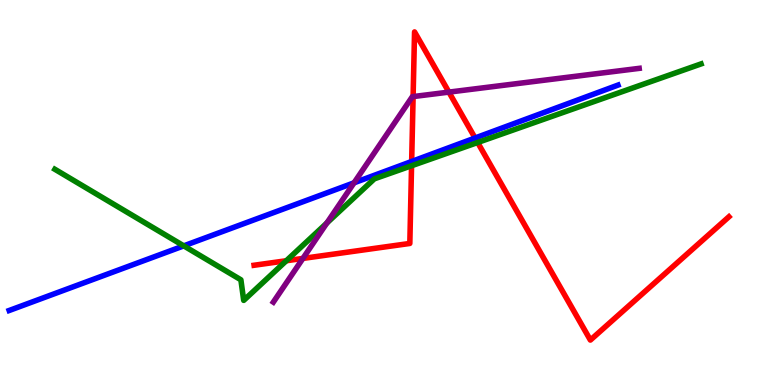[{'lines': ['blue', 'red'], 'intersections': [{'x': 5.31, 'y': 5.81}, {'x': 6.13, 'y': 6.42}]}, {'lines': ['green', 'red'], 'intersections': [{'x': 3.69, 'y': 3.23}, {'x': 5.31, 'y': 5.69}, {'x': 6.16, 'y': 6.3}]}, {'lines': ['purple', 'red'], 'intersections': [{'x': 3.91, 'y': 3.29}, {'x': 5.33, 'y': 7.49}, {'x': 5.79, 'y': 7.61}]}, {'lines': ['blue', 'green'], 'intersections': [{'x': 2.37, 'y': 3.61}]}, {'lines': ['blue', 'purple'], 'intersections': [{'x': 4.57, 'y': 5.25}]}, {'lines': ['green', 'purple'], 'intersections': [{'x': 4.22, 'y': 4.21}]}]